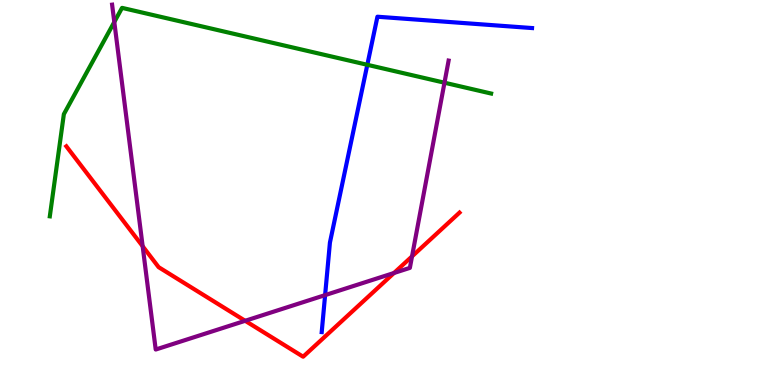[{'lines': ['blue', 'red'], 'intersections': []}, {'lines': ['green', 'red'], 'intersections': []}, {'lines': ['purple', 'red'], 'intersections': [{'x': 1.84, 'y': 3.6}, {'x': 3.16, 'y': 1.67}, {'x': 5.08, 'y': 2.91}, {'x': 5.32, 'y': 3.34}]}, {'lines': ['blue', 'green'], 'intersections': [{'x': 4.74, 'y': 8.32}]}, {'lines': ['blue', 'purple'], 'intersections': [{'x': 4.19, 'y': 2.33}]}, {'lines': ['green', 'purple'], 'intersections': [{'x': 1.47, 'y': 9.43}, {'x': 5.74, 'y': 7.85}]}]